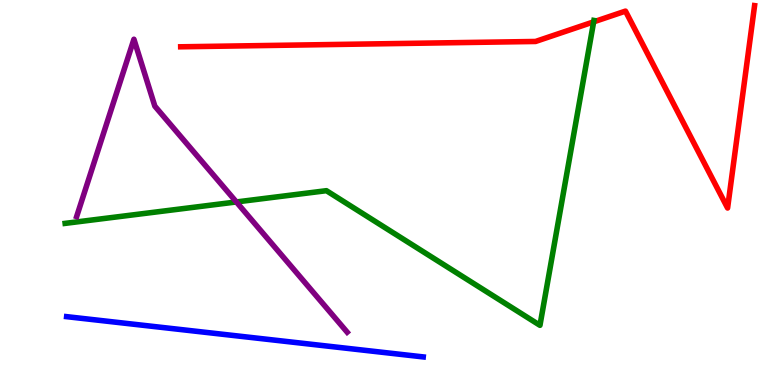[{'lines': ['blue', 'red'], 'intersections': []}, {'lines': ['green', 'red'], 'intersections': [{'x': 7.66, 'y': 9.43}]}, {'lines': ['purple', 'red'], 'intersections': []}, {'lines': ['blue', 'green'], 'intersections': []}, {'lines': ['blue', 'purple'], 'intersections': []}, {'lines': ['green', 'purple'], 'intersections': [{'x': 3.05, 'y': 4.75}]}]